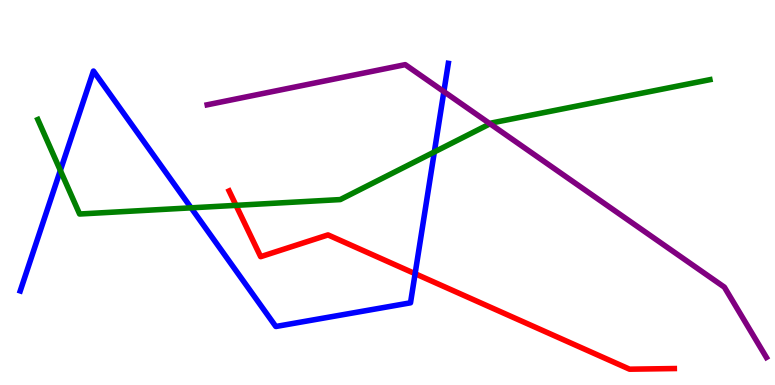[{'lines': ['blue', 'red'], 'intersections': [{'x': 5.36, 'y': 2.89}]}, {'lines': ['green', 'red'], 'intersections': [{'x': 3.05, 'y': 4.67}]}, {'lines': ['purple', 'red'], 'intersections': []}, {'lines': ['blue', 'green'], 'intersections': [{'x': 0.779, 'y': 5.57}, {'x': 2.47, 'y': 4.6}, {'x': 5.6, 'y': 6.05}]}, {'lines': ['blue', 'purple'], 'intersections': [{'x': 5.73, 'y': 7.62}]}, {'lines': ['green', 'purple'], 'intersections': [{'x': 6.32, 'y': 6.78}]}]